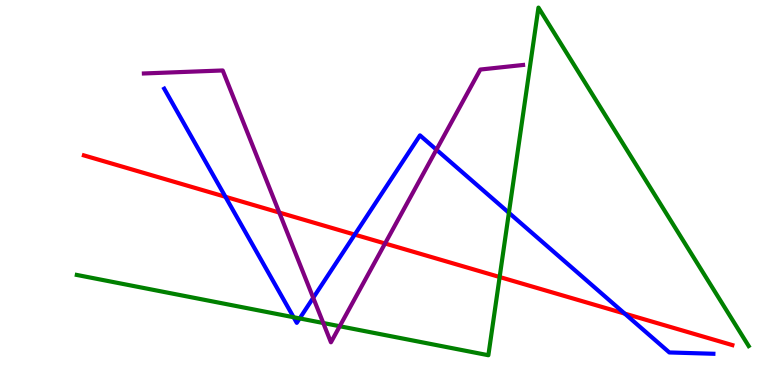[{'lines': ['blue', 'red'], 'intersections': [{'x': 2.91, 'y': 4.89}, {'x': 4.58, 'y': 3.91}, {'x': 8.06, 'y': 1.85}]}, {'lines': ['green', 'red'], 'intersections': [{'x': 6.45, 'y': 2.8}]}, {'lines': ['purple', 'red'], 'intersections': [{'x': 3.6, 'y': 4.48}, {'x': 4.97, 'y': 3.68}]}, {'lines': ['blue', 'green'], 'intersections': [{'x': 3.79, 'y': 1.76}, {'x': 3.87, 'y': 1.73}, {'x': 6.57, 'y': 4.47}]}, {'lines': ['blue', 'purple'], 'intersections': [{'x': 4.04, 'y': 2.26}, {'x': 5.63, 'y': 6.11}]}, {'lines': ['green', 'purple'], 'intersections': [{'x': 4.17, 'y': 1.61}, {'x': 4.38, 'y': 1.53}]}]